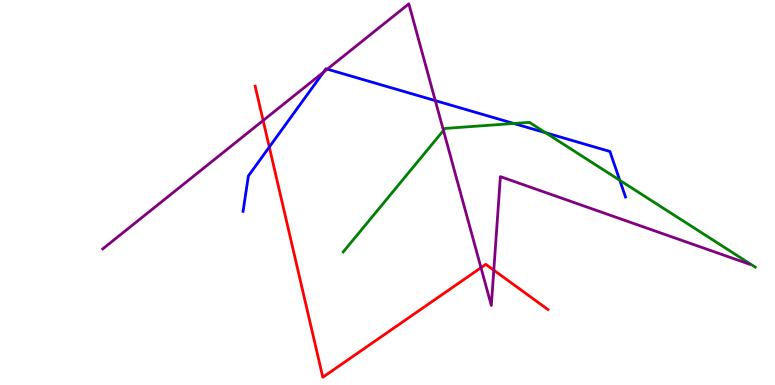[{'lines': ['blue', 'red'], 'intersections': [{'x': 3.47, 'y': 6.18}]}, {'lines': ['green', 'red'], 'intersections': []}, {'lines': ['purple', 'red'], 'intersections': [{'x': 3.4, 'y': 6.87}, {'x': 6.21, 'y': 3.05}, {'x': 6.37, 'y': 2.98}]}, {'lines': ['blue', 'green'], 'intersections': [{'x': 6.63, 'y': 6.79}, {'x': 7.04, 'y': 6.55}, {'x': 8.0, 'y': 5.32}]}, {'lines': ['blue', 'purple'], 'intersections': [{'x': 4.18, 'y': 8.13}, {'x': 4.22, 'y': 8.2}, {'x': 5.62, 'y': 7.39}]}, {'lines': ['green', 'purple'], 'intersections': [{'x': 5.72, 'y': 6.61}]}]